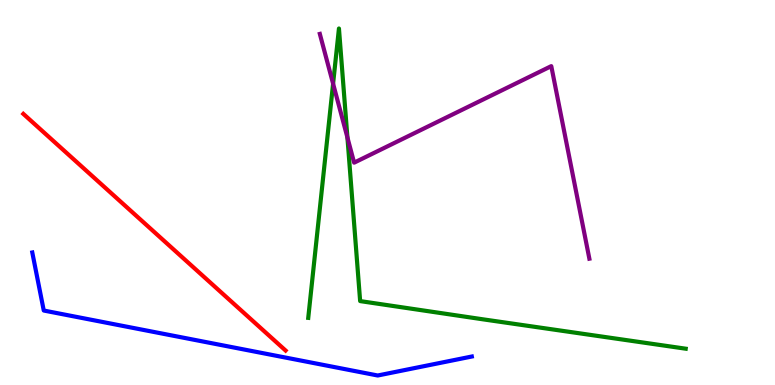[{'lines': ['blue', 'red'], 'intersections': []}, {'lines': ['green', 'red'], 'intersections': []}, {'lines': ['purple', 'red'], 'intersections': []}, {'lines': ['blue', 'green'], 'intersections': []}, {'lines': ['blue', 'purple'], 'intersections': []}, {'lines': ['green', 'purple'], 'intersections': [{'x': 4.3, 'y': 7.83}, {'x': 4.48, 'y': 6.43}]}]